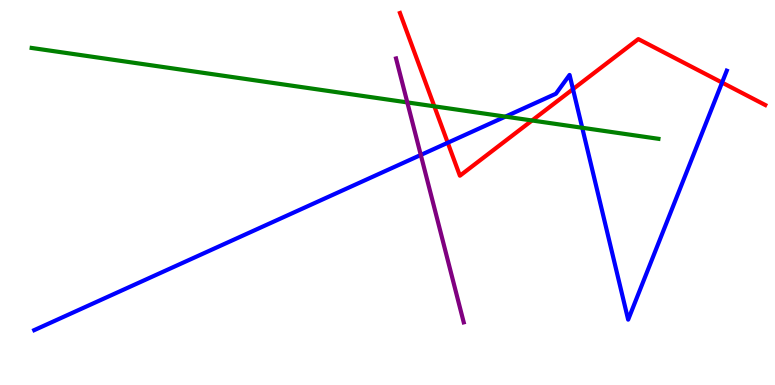[{'lines': ['blue', 'red'], 'intersections': [{'x': 5.78, 'y': 6.29}, {'x': 7.39, 'y': 7.68}, {'x': 9.32, 'y': 7.86}]}, {'lines': ['green', 'red'], 'intersections': [{'x': 5.6, 'y': 7.24}, {'x': 6.86, 'y': 6.87}]}, {'lines': ['purple', 'red'], 'intersections': []}, {'lines': ['blue', 'green'], 'intersections': [{'x': 6.52, 'y': 6.97}, {'x': 7.51, 'y': 6.68}]}, {'lines': ['blue', 'purple'], 'intersections': [{'x': 5.43, 'y': 5.98}]}, {'lines': ['green', 'purple'], 'intersections': [{'x': 5.26, 'y': 7.34}]}]